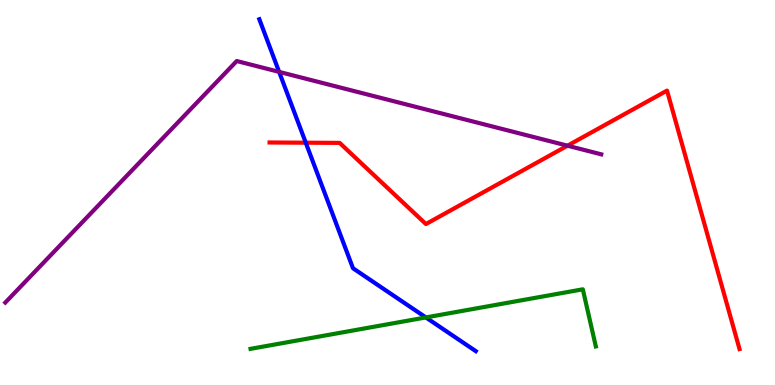[{'lines': ['blue', 'red'], 'intersections': [{'x': 3.95, 'y': 6.29}]}, {'lines': ['green', 'red'], 'intersections': []}, {'lines': ['purple', 'red'], 'intersections': [{'x': 7.32, 'y': 6.22}]}, {'lines': ['blue', 'green'], 'intersections': [{'x': 5.5, 'y': 1.75}]}, {'lines': ['blue', 'purple'], 'intersections': [{'x': 3.6, 'y': 8.13}]}, {'lines': ['green', 'purple'], 'intersections': []}]